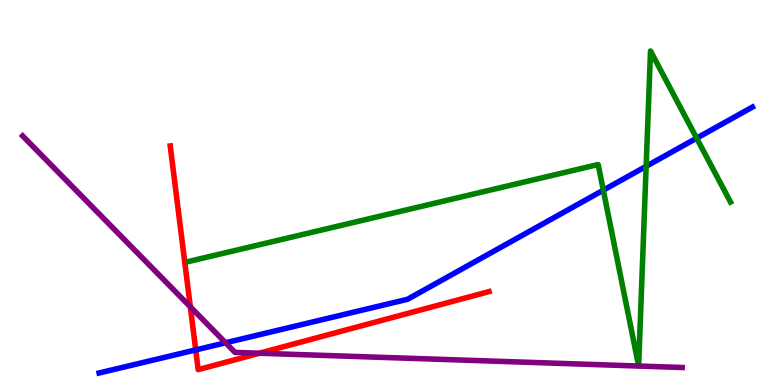[{'lines': ['blue', 'red'], 'intersections': [{'x': 2.53, 'y': 0.911}]}, {'lines': ['green', 'red'], 'intersections': []}, {'lines': ['purple', 'red'], 'intersections': [{'x': 2.46, 'y': 2.03}, {'x': 3.35, 'y': 0.825}]}, {'lines': ['blue', 'green'], 'intersections': [{'x': 7.78, 'y': 5.06}, {'x': 8.34, 'y': 5.68}, {'x': 8.99, 'y': 6.41}]}, {'lines': ['blue', 'purple'], 'intersections': [{'x': 2.91, 'y': 1.1}]}, {'lines': ['green', 'purple'], 'intersections': []}]